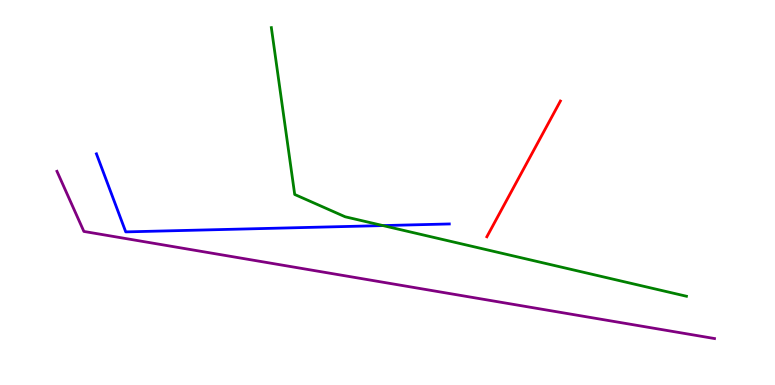[{'lines': ['blue', 'red'], 'intersections': []}, {'lines': ['green', 'red'], 'intersections': []}, {'lines': ['purple', 'red'], 'intersections': []}, {'lines': ['blue', 'green'], 'intersections': [{'x': 4.94, 'y': 4.14}]}, {'lines': ['blue', 'purple'], 'intersections': []}, {'lines': ['green', 'purple'], 'intersections': []}]